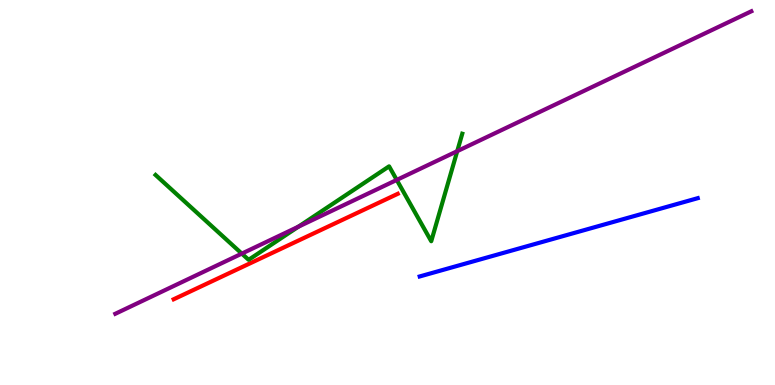[{'lines': ['blue', 'red'], 'intersections': []}, {'lines': ['green', 'red'], 'intersections': []}, {'lines': ['purple', 'red'], 'intersections': []}, {'lines': ['blue', 'green'], 'intersections': []}, {'lines': ['blue', 'purple'], 'intersections': []}, {'lines': ['green', 'purple'], 'intersections': [{'x': 3.12, 'y': 3.41}, {'x': 3.85, 'y': 4.11}, {'x': 5.12, 'y': 5.33}, {'x': 5.9, 'y': 6.07}]}]